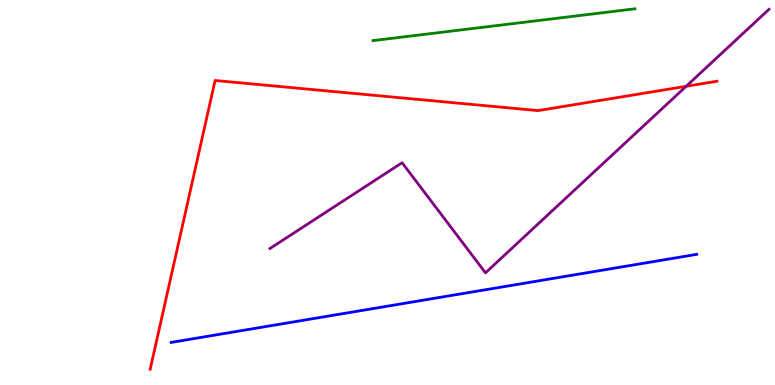[{'lines': ['blue', 'red'], 'intersections': []}, {'lines': ['green', 'red'], 'intersections': []}, {'lines': ['purple', 'red'], 'intersections': [{'x': 8.85, 'y': 7.76}]}, {'lines': ['blue', 'green'], 'intersections': []}, {'lines': ['blue', 'purple'], 'intersections': []}, {'lines': ['green', 'purple'], 'intersections': []}]